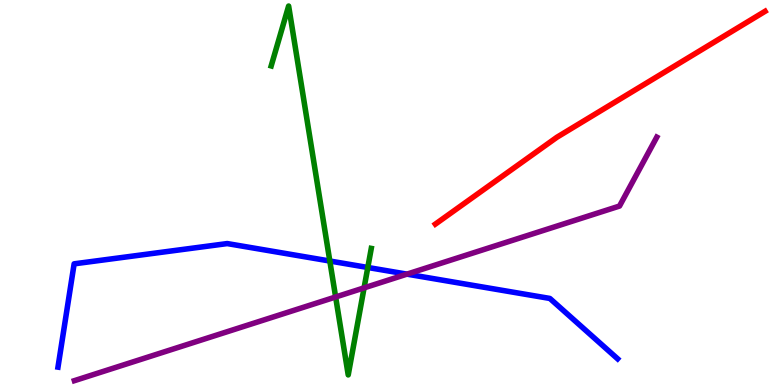[{'lines': ['blue', 'red'], 'intersections': []}, {'lines': ['green', 'red'], 'intersections': []}, {'lines': ['purple', 'red'], 'intersections': []}, {'lines': ['blue', 'green'], 'intersections': [{'x': 4.26, 'y': 3.22}, {'x': 4.75, 'y': 3.05}]}, {'lines': ['blue', 'purple'], 'intersections': [{'x': 5.25, 'y': 2.88}]}, {'lines': ['green', 'purple'], 'intersections': [{'x': 4.33, 'y': 2.29}, {'x': 4.7, 'y': 2.52}]}]